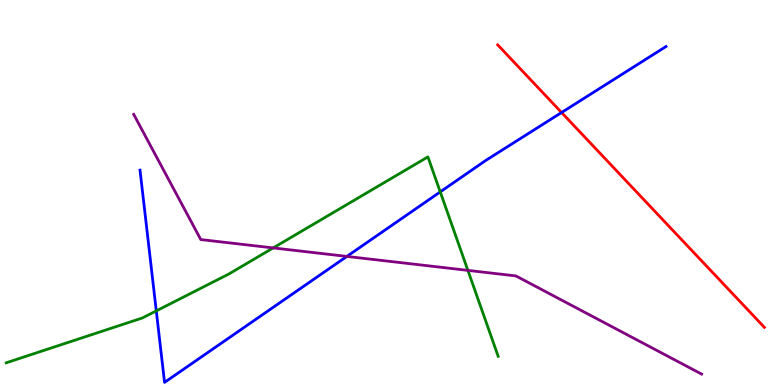[{'lines': ['blue', 'red'], 'intersections': [{'x': 7.25, 'y': 7.08}]}, {'lines': ['green', 'red'], 'intersections': []}, {'lines': ['purple', 'red'], 'intersections': []}, {'lines': ['blue', 'green'], 'intersections': [{'x': 2.02, 'y': 1.92}, {'x': 5.68, 'y': 5.02}]}, {'lines': ['blue', 'purple'], 'intersections': [{'x': 4.48, 'y': 3.34}]}, {'lines': ['green', 'purple'], 'intersections': [{'x': 3.52, 'y': 3.56}, {'x': 6.04, 'y': 2.98}]}]